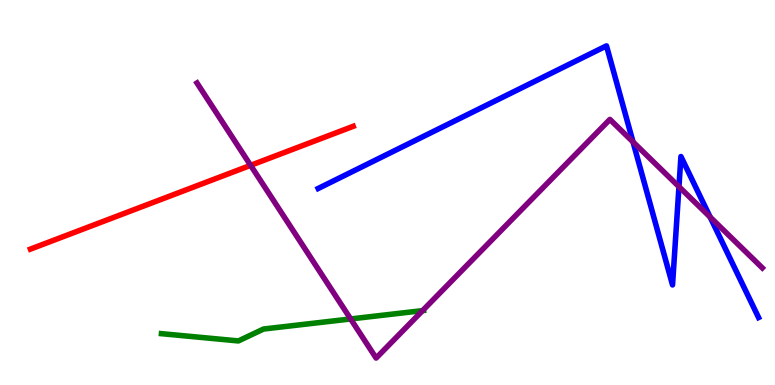[{'lines': ['blue', 'red'], 'intersections': []}, {'lines': ['green', 'red'], 'intersections': []}, {'lines': ['purple', 'red'], 'intersections': [{'x': 3.23, 'y': 5.71}]}, {'lines': ['blue', 'green'], 'intersections': []}, {'lines': ['blue', 'purple'], 'intersections': [{'x': 8.17, 'y': 6.31}, {'x': 8.76, 'y': 5.15}, {'x': 9.16, 'y': 4.36}]}, {'lines': ['green', 'purple'], 'intersections': [{'x': 4.52, 'y': 1.72}, {'x': 5.45, 'y': 1.93}]}]